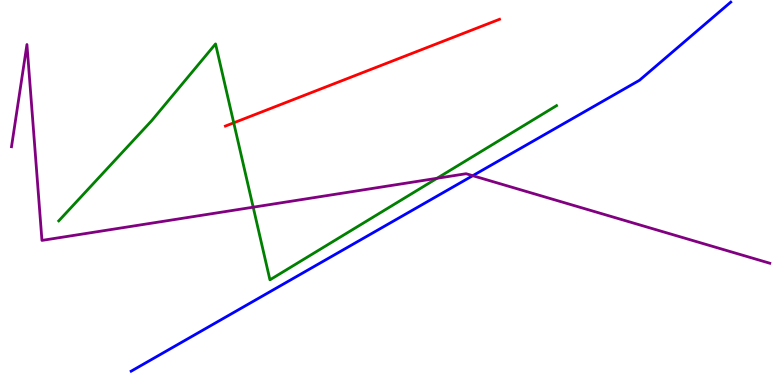[{'lines': ['blue', 'red'], 'intersections': []}, {'lines': ['green', 'red'], 'intersections': [{'x': 3.02, 'y': 6.81}]}, {'lines': ['purple', 'red'], 'intersections': []}, {'lines': ['blue', 'green'], 'intersections': []}, {'lines': ['blue', 'purple'], 'intersections': [{'x': 6.1, 'y': 5.44}]}, {'lines': ['green', 'purple'], 'intersections': [{'x': 3.27, 'y': 4.62}, {'x': 5.64, 'y': 5.37}]}]